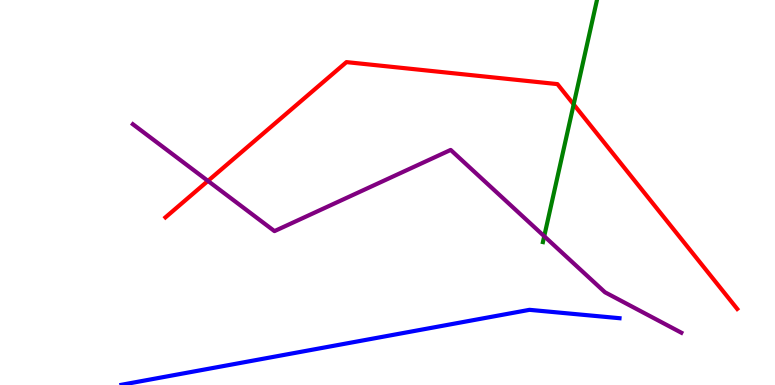[{'lines': ['blue', 'red'], 'intersections': []}, {'lines': ['green', 'red'], 'intersections': [{'x': 7.4, 'y': 7.29}]}, {'lines': ['purple', 'red'], 'intersections': [{'x': 2.68, 'y': 5.3}]}, {'lines': ['blue', 'green'], 'intersections': []}, {'lines': ['blue', 'purple'], 'intersections': []}, {'lines': ['green', 'purple'], 'intersections': [{'x': 7.02, 'y': 3.86}]}]